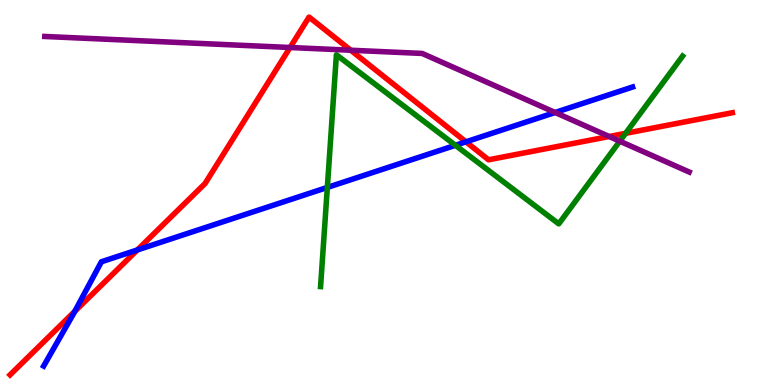[{'lines': ['blue', 'red'], 'intersections': [{'x': 0.965, 'y': 1.91}, {'x': 1.77, 'y': 3.51}, {'x': 6.01, 'y': 6.32}]}, {'lines': ['green', 'red'], 'intersections': [{'x': 8.07, 'y': 6.54}]}, {'lines': ['purple', 'red'], 'intersections': [{'x': 3.74, 'y': 8.77}, {'x': 4.53, 'y': 8.7}, {'x': 7.86, 'y': 6.45}]}, {'lines': ['blue', 'green'], 'intersections': [{'x': 4.22, 'y': 5.13}, {'x': 5.88, 'y': 6.23}]}, {'lines': ['blue', 'purple'], 'intersections': [{'x': 7.16, 'y': 7.08}]}, {'lines': ['green', 'purple'], 'intersections': [{'x': 8.0, 'y': 6.33}]}]